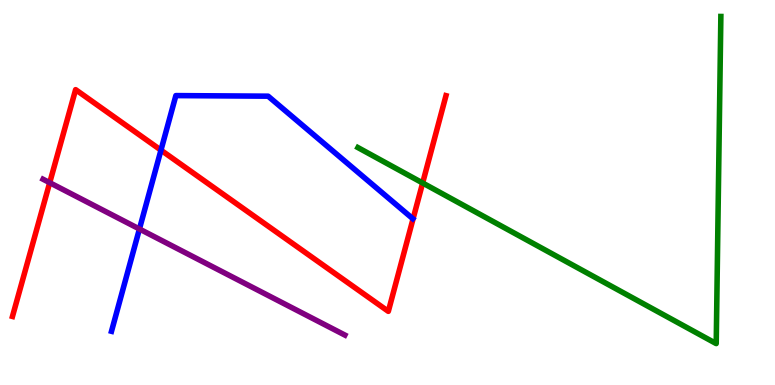[{'lines': ['blue', 'red'], 'intersections': [{'x': 2.08, 'y': 6.1}]}, {'lines': ['green', 'red'], 'intersections': [{'x': 5.45, 'y': 5.25}]}, {'lines': ['purple', 'red'], 'intersections': [{'x': 0.641, 'y': 5.25}]}, {'lines': ['blue', 'green'], 'intersections': []}, {'lines': ['blue', 'purple'], 'intersections': [{'x': 1.8, 'y': 4.05}]}, {'lines': ['green', 'purple'], 'intersections': []}]